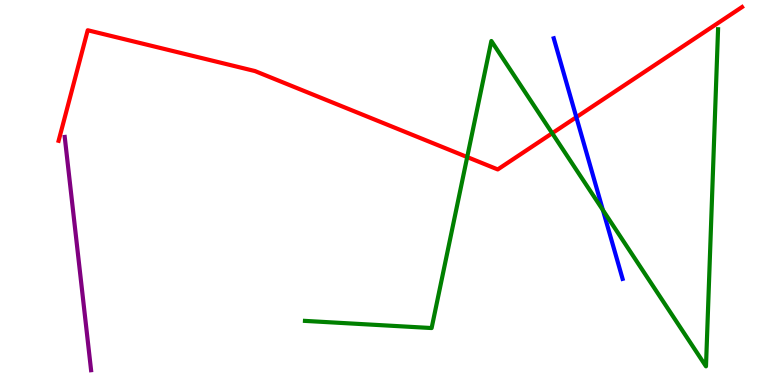[{'lines': ['blue', 'red'], 'intersections': [{'x': 7.44, 'y': 6.96}]}, {'lines': ['green', 'red'], 'intersections': [{'x': 6.03, 'y': 5.92}, {'x': 7.13, 'y': 6.54}]}, {'lines': ['purple', 'red'], 'intersections': []}, {'lines': ['blue', 'green'], 'intersections': [{'x': 7.78, 'y': 4.54}]}, {'lines': ['blue', 'purple'], 'intersections': []}, {'lines': ['green', 'purple'], 'intersections': []}]